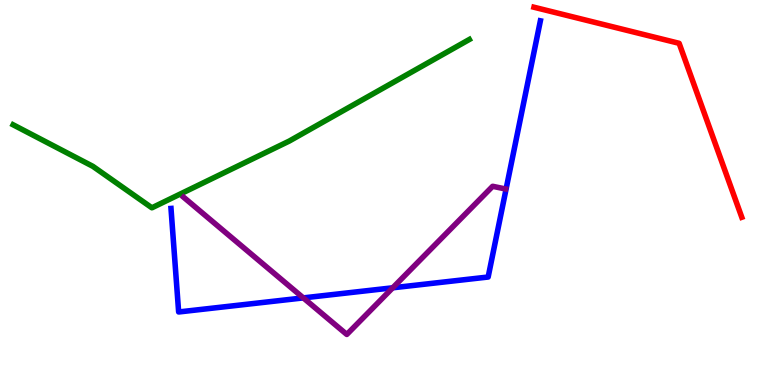[{'lines': ['blue', 'red'], 'intersections': []}, {'lines': ['green', 'red'], 'intersections': []}, {'lines': ['purple', 'red'], 'intersections': []}, {'lines': ['blue', 'green'], 'intersections': []}, {'lines': ['blue', 'purple'], 'intersections': [{'x': 3.91, 'y': 2.26}, {'x': 5.07, 'y': 2.52}]}, {'lines': ['green', 'purple'], 'intersections': []}]